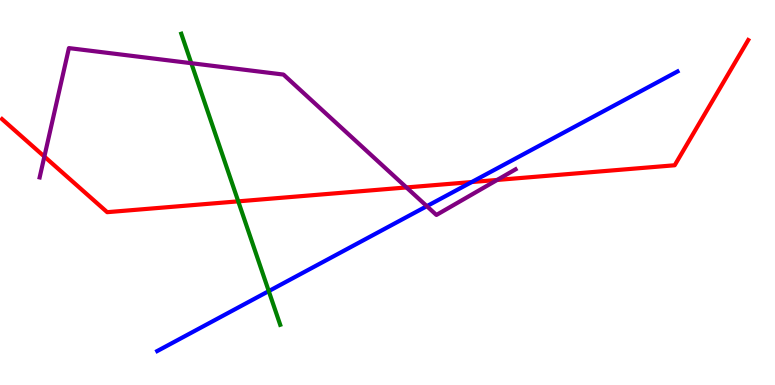[{'lines': ['blue', 'red'], 'intersections': [{'x': 6.09, 'y': 5.27}]}, {'lines': ['green', 'red'], 'intersections': [{'x': 3.07, 'y': 4.77}]}, {'lines': ['purple', 'red'], 'intersections': [{'x': 0.573, 'y': 5.93}, {'x': 5.24, 'y': 5.13}, {'x': 6.42, 'y': 5.33}]}, {'lines': ['blue', 'green'], 'intersections': [{'x': 3.47, 'y': 2.44}]}, {'lines': ['blue', 'purple'], 'intersections': [{'x': 5.51, 'y': 4.64}]}, {'lines': ['green', 'purple'], 'intersections': [{'x': 2.47, 'y': 8.36}]}]